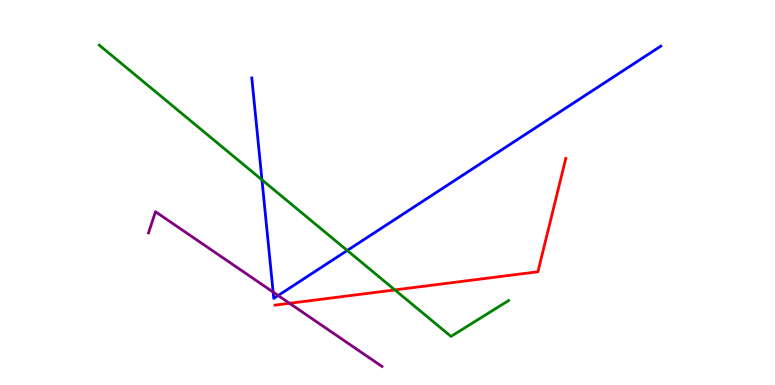[{'lines': ['blue', 'red'], 'intersections': []}, {'lines': ['green', 'red'], 'intersections': [{'x': 5.1, 'y': 2.47}]}, {'lines': ['purple', 'red'], 'intersections': [{'x': 3.74, 'y': 2.12}]}, {'lines': ['blue', 'green'], 'intersections': [{'x': 3.38, 'y': 5.33}, {'x': 4.48, 'y': 3.49}]}, {'lines': ['blue', 'purple'], 'intersections': [{'x': 3.52, 'y': 2.41}, {'x': 3.59, 'y': 2.32}]}, {'lines': ['green', 'purple'], 'intersections': []}]